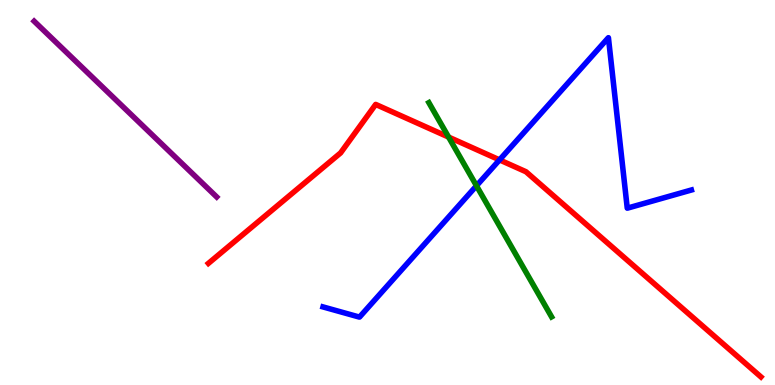[{'lines': ['blue', 'red'], 'intersections': [{'x': 6.45, 'y': 5.85}]}, {'lines': ['green', 'red'], 'intersections': [{'x': 5.79, 'y': 6.44}]}, {'lines': ['purple', 'red'], 'intersections': []}, {'lines': ['blue', 'green'], 'intersections': [{'x': 6.15, 'y': 5.17}]}, {'lines': ['blue', 'purple'], 'intersections': []}, {'lines': ['green', 'purple'], 'intersections': []}]